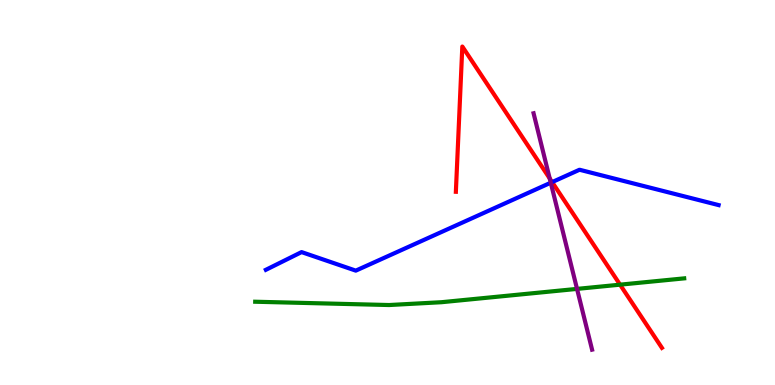[{'lines': ['blue', 'red'], 'intersections': [{'x': 7.12, 'y': 5.27}]}, {'lines': ['green', 'red'], 'intersections': [{'x': 8.0, 'y': 2.61}]}, {'lines': ['purple', 'red'], 'intersections': [{'x': 7.09, 'y': 5.37}]}, {'lines': ['blue', 'green'], 'intersections': []}, {'lines': ['blue', 'purple'], 'intersections': [{'x': 7.11, 'y': 5.25}]}, {'lines': ['green', 'purple'], 'intersections': [{'x': 7.45, 'y': 2.5}]}]